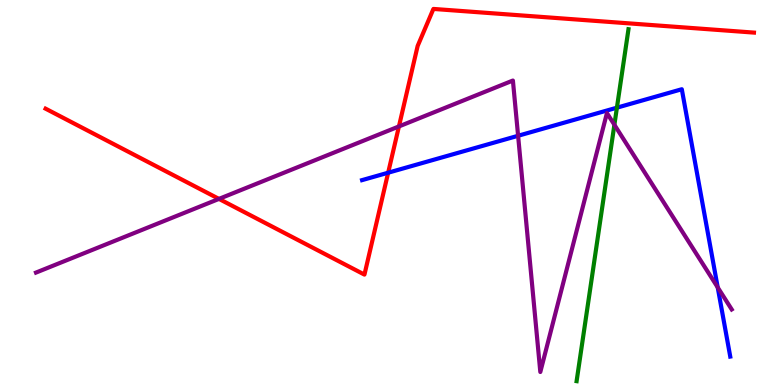[{'lines': ['blue', 'red'], 'intersections': [{'x': 5.01, 'y': 5.51}]}, {'lines': ['green', 'red'], 'intersections': []}, {'lines': ['purple', 'red'], 'intersections': [{'x': 2.83, 'y': 4.83}, {'x': 5.15, 'y': 6.72}]}, {'lines': ['blue', 'green'], 'intersections': [{'x': 7.96, 'y': 7.2}]}, {'lines': ['blue', 'purple'], 'intersections': [{'x': 6.69, 'y': 6.47}, {'x': 9.26, 'y': 2.54}]}, {'lines': ['green', 'purple'], 'intersections': [{'x': 7.93, 'y': 6.76}]}]